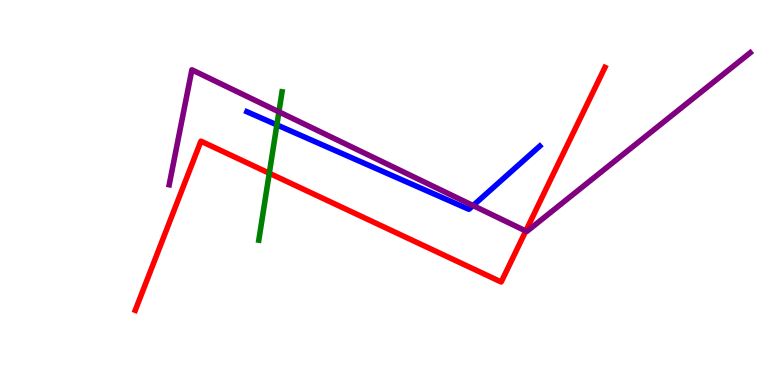[{'lines': ['blue', 'red'], 'intersections': []}, {'lines': ['green', 'red'], 'intersections': [{'x': 3.47, 'y': 5.5}]}, {'lines': ['purple', 'red'], 'intersections': [{'x': 6.78, 'y': 4.0}]}, {'lines': ['blue', 'green'], 'intersections': [{'x': 3.57, 'y': 6.76}]}, {'lines': ['blue', 'purple'], 'intersections': [{'x': 6.1, 'y': 4.66}]}, {'lines': ['green', 'purple'], 'intersections': [{'x': 3.6, 'y': 7.1}]}]